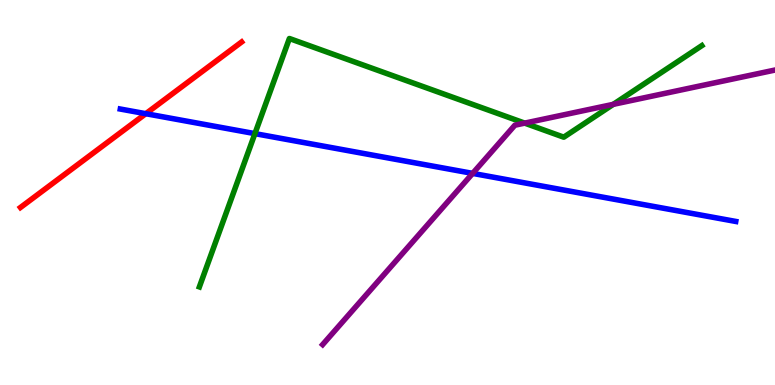[{'lines': ['blue', 'red'], 'intersections': [{'x': 1.88, 'y': 7.05}]}, {'lines': ['green', 'red'], 'intersections': []}, {'lines': ['purple', 'red'], 'intersections': []}, {'lines': ['blue', 'green'], 'intersections': [{'x': 3.29, 'y': 6.53}]}, {'lines': ['blue', 'purple'], 'intersections': [{'x': 6.1, 'y': 5.5}]}, {'lines': ['green', 'purple'], 'intersections': [{'x': 6.77, 'y': 6.8}, {'x': 7.91, 'y': 7.29}]}]